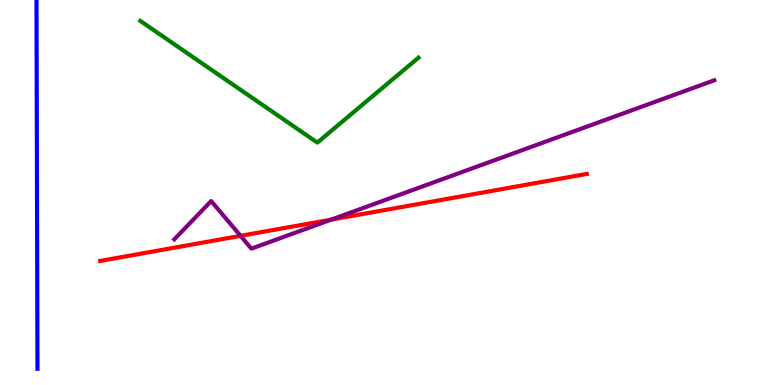[{'lines': ['blue', 'red'], 'intersections': []}, {'lines': ['green', 'red'], 'intersections': []}, {'lines': ['purple', 'red'], 'intersections': [{'x': 3.1, 'y': 3.87}, {'x': 4.27, 'y': 4.3}]}, {'lines': ['blue', 'green'], 'intersections': []}, {'lines': ['blue', 'purple'], 'intersections': []}, {'lines': ['green', 'purple'], 'intersections': []}]